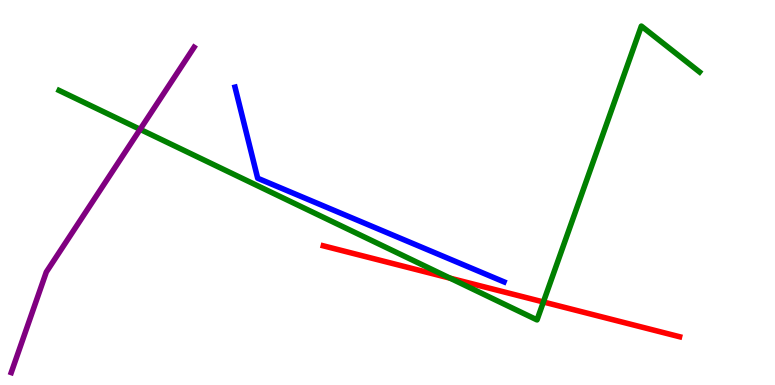[{'lines': ['blue', 'red'], 'intersections': []}, {'lines': ['green', 'red'], 'intersections': [{'x': 5.81, 'y': 2.77}, {'x': 7.01, 'y': 2.16}]}, {'lines': ['purple', 'red'], 'intersections': []}, {'lines': ['blue', 'green'], 'intersections': []}, {'lines': ['blue', 'purple'], 'intersections': []}, {'lines': ['green', 'purple'], 'intersections': [{'x': 1.81, 'y': 6.64}]}]